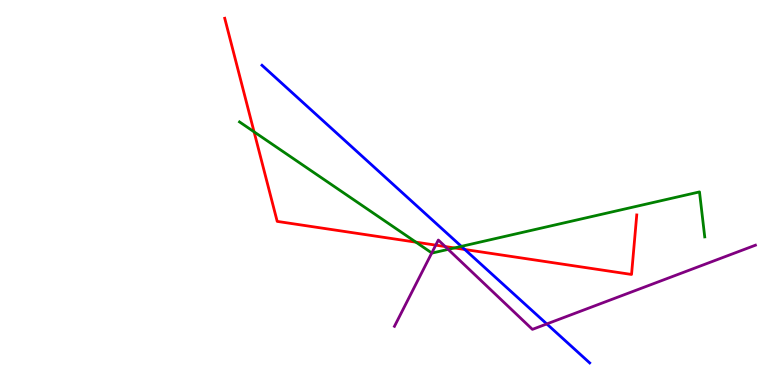[{'lines': ['blue', 'red'], 'intersections': [{'x': 6.0, 'y': 3.52}]}, {'lines': ['green', 'red'], 'intersections': [{'x': 3.28, 'y': 6.58}, {'x': 5.37, 'y': 3.71}, {'x': 5.86, 'y': 3.56}]}, {'lines': ['purple', 'red'], 'intersections': [{'x': 5.62, 'y': 3.63}, {'x': 5.74, 'y': 3.6}]}, {'lines': ['blue', 'green'], 'intersections': [{'x': 5.95, 'y': 3.6}]}, {'lines': ['blue', 'purple'], 'intersections': [{'x': 7.06, 'y': 1.59}]}, {'lines': ['green', 'purple'], 'intersections': [{'x': 5.57, 'y': 3.43}, {'x': 5.78, 'y': 3.52}]}]